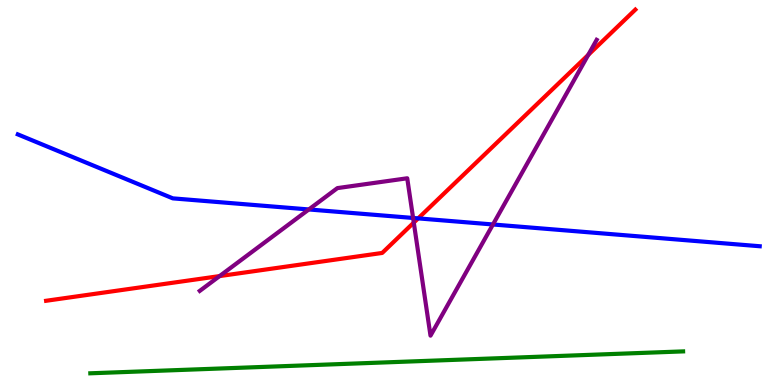[{'lines': ['blue', 'red'], 'intersections': [{'x': 5.4, 'y': 4.33}]}, {'lines': ['green', 'red'], 'intersections': []}, {'lines': ['purple', 'red'], 'intersections': [{'x': 2.83, 'y': 2.83}, {'x': 5.34, 'y': 4.22}, {'x': 7.59, 'y': 8.57}]}, {'lines': ['blue', 'green'], 'intersections': []}, {'lines': ['blue', 'purple'], 'intersections': [{'x': 3.98, 'y': 4.56}, {'x': 5.33, 'y': 4.34}, {'x': 6.36, 'y': 4.17}]}, {'lines': ['green', 'purple'], 'intersections': []}]